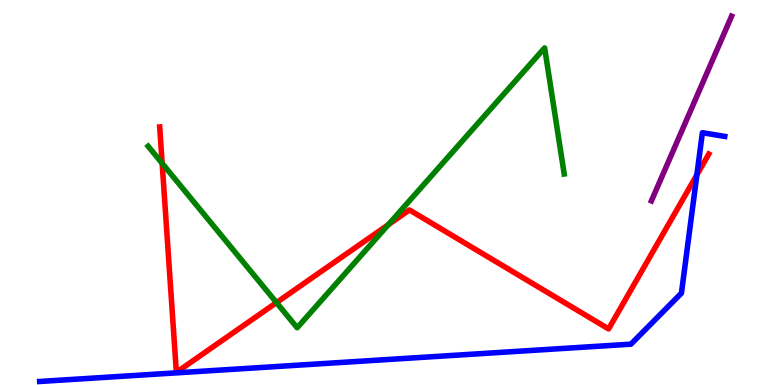[{'lines': ['blue', 'red'], 'intersections': [{'x': 8.99, 'y': 5.46}]}, {'lines': ['green', 'red'], 'intersections': [{'x': 2.09, 'y': 5.76}, {'x': 3.57, 'y': 2.14}, {'x': 5.01, 'y': 4.16}]}, {'lines': ['purple', 'red'], 'intersections': []}, {'lines': ['blue', 'green'], 'intersections': []}, {'lines': ['blue', 'purple'], 'intersections': []}, {'lines': ['green', 'purple'], 'intersections': []}]